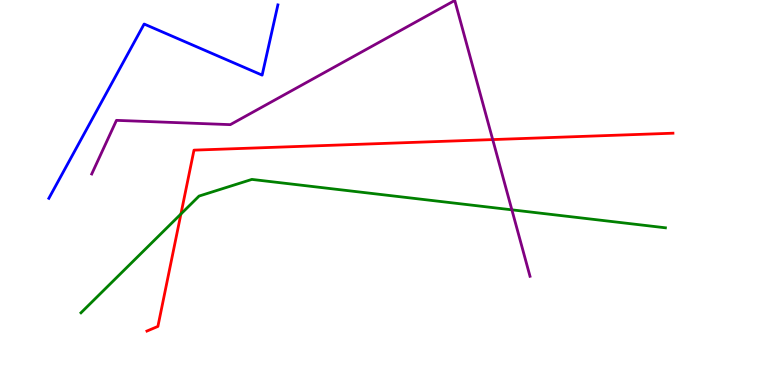[{'lines': ['blue', 'red'], 'intersections': []}, {'lines': ['green', 'red'], 'intersections': [{'x': 2.33, 'y': 4.44}]}, {'lines': ['purple', 'red'], 'intersections': [{'x': 6.36, 'y': 6.37}]}, {'lines': ['blue', 'green'], 'intersections': []}, {'lines': ['blue', 'purple'], 'intersections': []}, {'lines': ['green', 'purple'], 'intersections': [{'x': 6.6, 'y': 4.55}]}]